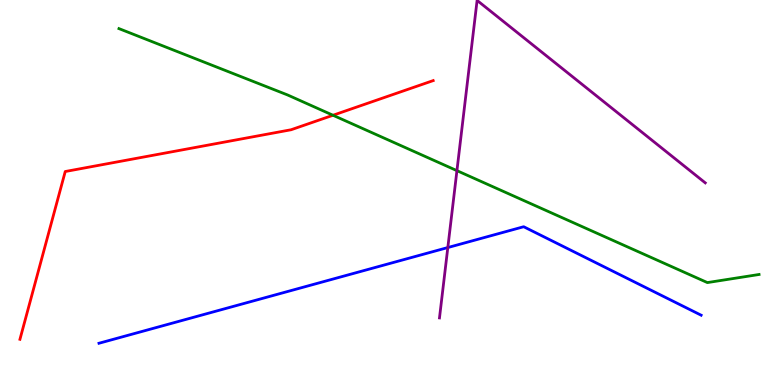[{'lines': ['blue', 'red'], 'intersections': []}, {'lines': ['green', 'red'], 'intersections': [{'x': 4.3, 'y': 7.01}]}, {'lines': ['purple', 'red'], 'intersections': []}, {'lines': ['blue', 'green'], 'intersections': []}, {'lines': ['blue', 'purple'], 'intersections': [{'x': 5.78, 'y': 3.57}]}, {'lines': ['green', 'purple'], 'intersections': [{'x': 5.9, 'y': 5.57}]}]